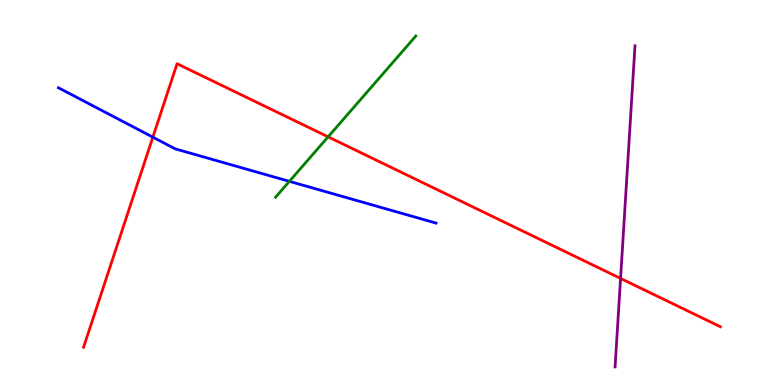[{'lines': ['blue', 'red'], 'intersections': [{'x': 1.97, 'y': 6.44}]}, {'lines': ['green', 'red'], 'intersections': [{'x': 4.23, 'y': 6.45}]}, {'lines': ['purple', 'red'], 'intersections': [{'x': 8.01, 'y': 2.77}]}, {'lines': ['blue', 'green'], 'intersections': [{'x': 3.73, 'y': 5.29}]}, {'lines': ['blue', 'purple'], 'intersections': []}, {'lines': ['green', 'purple'], 'intersections': []}]